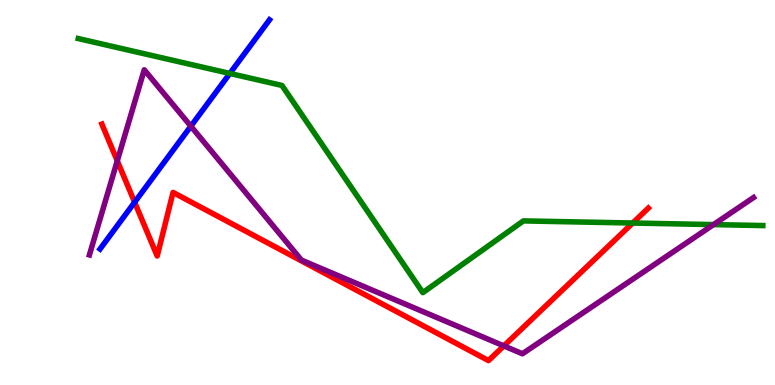[{'lines': ['blue', 'red'], 'intersections': [{'x': 1.74, 'y': 4.75}]}, {'lines': ['green', 'red'], 'intersections': [{'x': 8.16, 'y': 4.21}]}, {'lines': ['purple', 'red'], 'intersections': [{'x': 1.51, 'y': 5.82}, {'x': 6.5, 'y': 1.02}]}, {'lines': ['blue', 'green'], 'intersections': [{'x': 2.97, 'y': 8.09}]}, {'lines': ['blue', 'purple'], 'intersections': [{'x': 2.46, 'y': 6.72}]}, {'lines': ['green', 'purple'], 'intersections': [{'x': 9.21, 'y': 4.17}]}]